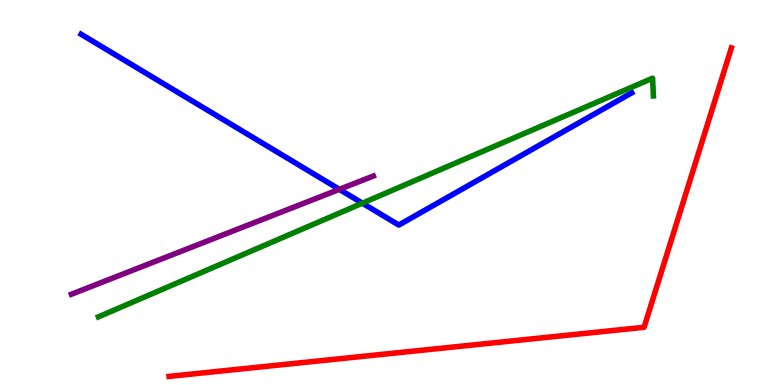[{'lines': ['blue', 'red'], 'intersections': []}, {'lines': ['green', 'red'], 'intersections': []}, {'lines': ['purple', 'red'], 'intersections': []}, {'lines': ['blue', 'green'], 'intersections': [{'x': 4.68, 'y': 4.72}]}, {'lines': ['blue', 'purple'], 'intersections': [{'x': 4.38, 'y': 5.08}]}, {'lines': ['green', 'purple'], 'intersections': []}]